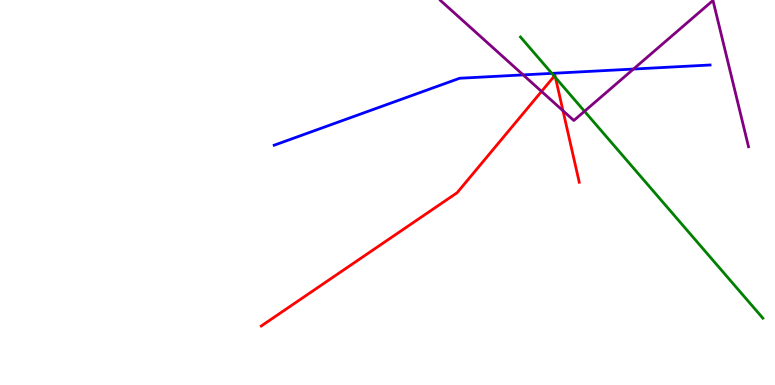[{'lines': ['blue', 'red'], 'intersections': []}, {'lines': ['green', 'red'], 'intersections': [{'x': 7.15, 'y': 8.02}, {'x': 7.17, 'y': 7.99}]}, {'lines': ['purple', 'red'], 'intersections': [{'x': 6.99, 'y': 7.63}, {'x': 7.26, 'y': 7.12}]}, {'lines': ['blue', 'green'], 'intersections': [{'x': 7.12, 'y': 8.09}]}, {'lines': ['blue', 'purple'], 'intersections': [{'x': 6.75, 'y': 8.05}, {'x': 8.17, 'y': 8.21}]}, {'lines': ['green', 'purple'], 'intersections': [{'x': 7.54, 'y': 7.11}]}]